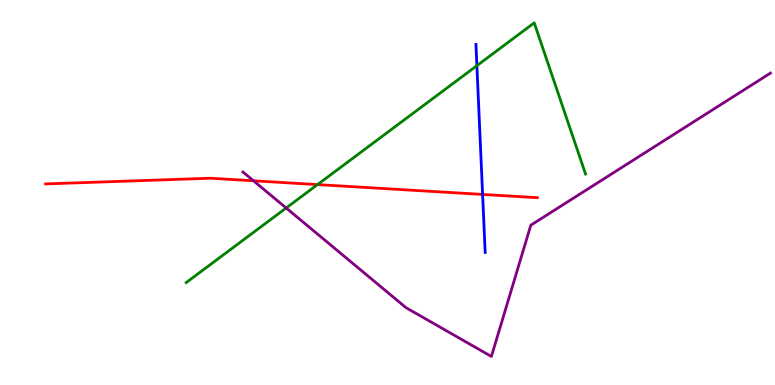[{'lines': ['blue', 'red'], 'intersections': [{'x': 6.23, 'y': 4.95}]}, {'lines': ['green', 'red'], 'intersections': [{'x': 4.1, 'y': 5.21}]}, {'lines': ['purple', 'red'], 'intersections': [{'x': 3.27, 'y': 5.3}]}, {'lines': ['blue', 'green'], 'intersections': [{'x': 6.15, 'y': 8.29}]}, {'lines': ['blue', 'purple'], 'intersections': []}, {'lines': ['green', 'purple'], 'intersections': [{'x': 3.69, 'y': 4.6}]}]